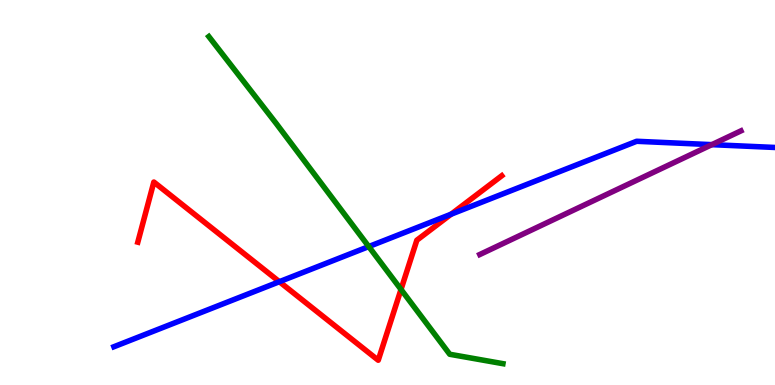[{'lines': ['blue', 'red'], 'intersections': [{'x': 3.6, 'y': 2.68}, {'x': 5.82, 'y': 4.44}]}, {'lines': ['green', 'red'], 'intersections': [{'x': 5.17, 'y': 2.48}]}, {'lines': ['purple', 'red'], 'intersections': []}, {'lines': ['blue', 'green'], 'intersections': [{'x': 4.76, 'y': 3.6}]}, {'lines': ['blue', 'purple'], 'intersections': [{'x': 9.19, 'y': 6.24}]}, {'lines': ['green', 'purple'], 'intersections': []}]